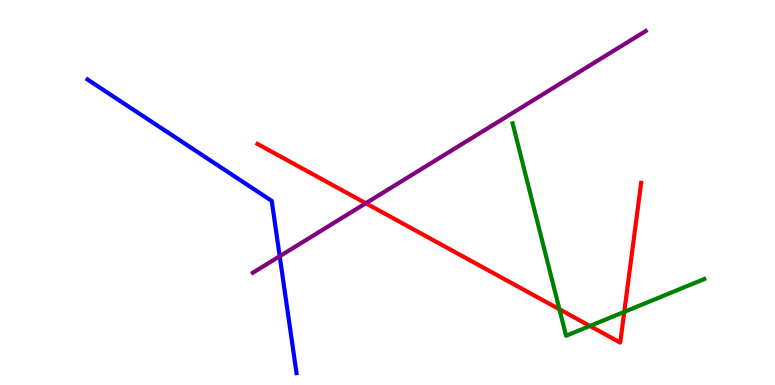[{'lines': ['blue', 'red'], 'intersections': []}, {'lines': ['green', 'red'], 'intersections': [{'x': 7.22, 'y': 1.97}, {'x': 7.61, 'y': 1.53}, {'x': 8.06, 'y': 1.9}]}, {'lines': ['purple', 'red'], 'intersections': [{'x': 4.72, 'y': 4.72}]}, {'lines': ['blue', 'green'], 'intersections': []}, {'lines': ['blue', 'purple'], 'intersections': [{'x': 3.61, 'y': 3.34}]}, {'lines': ['green', 'purple'], 'intersections': []}]